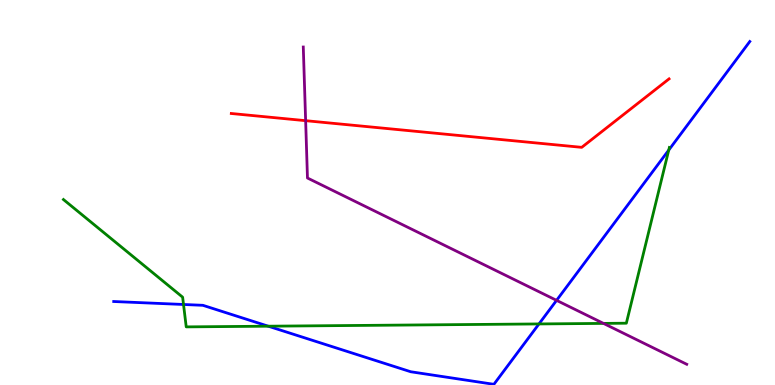[{'lines': ['blue', 'red'], 'intersections': []}, {'lines': ['green', 'red'], 'intersections': []}, {'lines': ['purple', 'red'], 'intersections': [{'x': 3.94, 'y': 6.87}]}, {'lines': ['blue', 'green'], 'intersections': [{'x': 2.37, 'y': 2.09}, {'x': 3.46, 'y': 1.53}, {'x': 6.95, 'y': 1.59}, {'x': 8.63, 'y': 6.1}]}, {'lines': ['blue', 'purple'], 'intersections': [{'x': 7.18, 'y': 2.2}]}, {'lines': ['green', 'purple'], 'intersections': [{'x': 7.79, 'y': 1.6}]}]